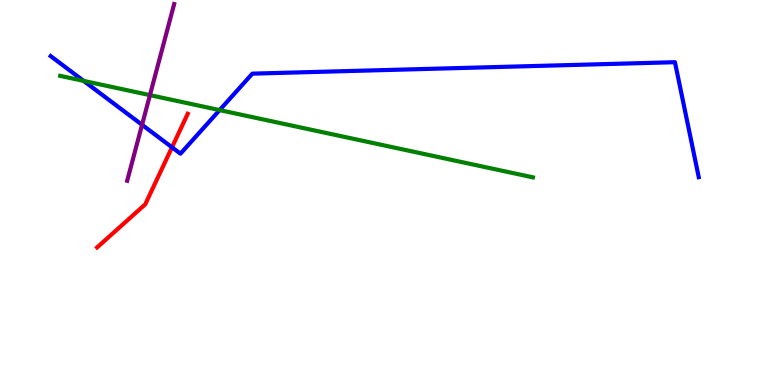[{'lines': ['blue', 'red'], 'intersections': [{'x': 2.22, 'y': 6.17}]}, {'lines': ['green', 'red'], 'intersections': []}, {'lines': ['purple', 'red'], 'intersections': []}, {'lines': ['blue', 'green'], 'intersections': [{'x': 1.08, 'y': 7.9}, {'x': 2.83, 'y': 7.14}]}, {'lines': ['blue', 'purple'], 'intersections': [{'x': 1.83, 'y': 6.76}]}, {'lines': ['green', 'purple'], 'intersections': [{'x': 1.93, 'y': 7.53}]}]